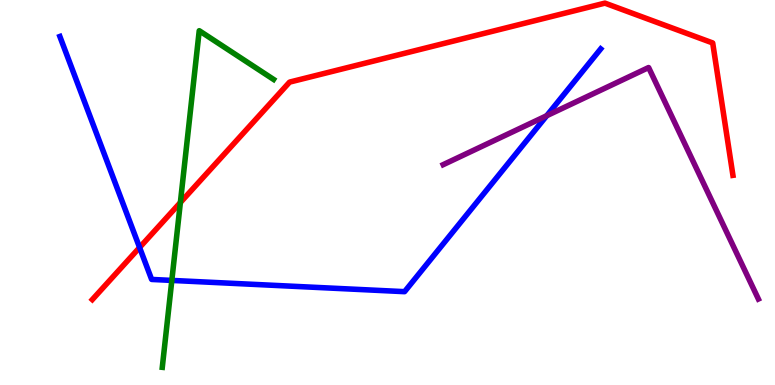[{'lines': ['blue', 'red'], 'intersections': [{'x': 1.8, 'y': 3.57}]}, {'lines': ['green', 'red'], 'intersections': [{'x': 2.33, 'y': 4.74}]}, {'lines': ['purple', 'red'], 'intersections': []}, {'lines': ['blue', 'green'], 'intersections': [{'x': 2.22, 'y': 2.72}]}, {'lines': ['blue', 'purple'], 'intersections': [{'x': 7.05, 'y': 6.99}]}, {'lines': ['green', 'purple'], 'intersections': []}]